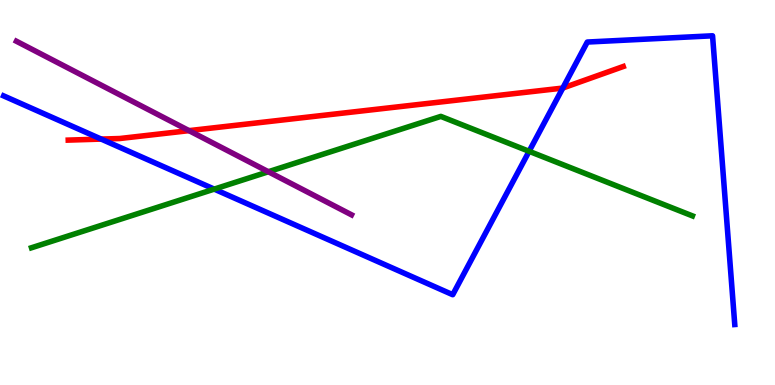[{'lines': ['blue', 'red'], 'intersections': [{'x': 1.31, 'y': 6.39}, {'x': 7.26, 'y': 7.71}]}, {'lines': ['green', 'red'], 'intersections': []}, {'lines': ['purple', 'red'], 'intersections': [{'x': 2.44, 'y': 6.61}]}, {'lines': ['blue', 'green'], 'intersections': [{'x': 2.76, 'y': 5.09}, {'x': 6.83, 'y': 6.07}]}, {'lines': ['blue', 'purple'], 'intersections': []}, {'lines': ['green', 'purple'], 'intersections': [{'x': 3.46, 'y': 5.54}]}]